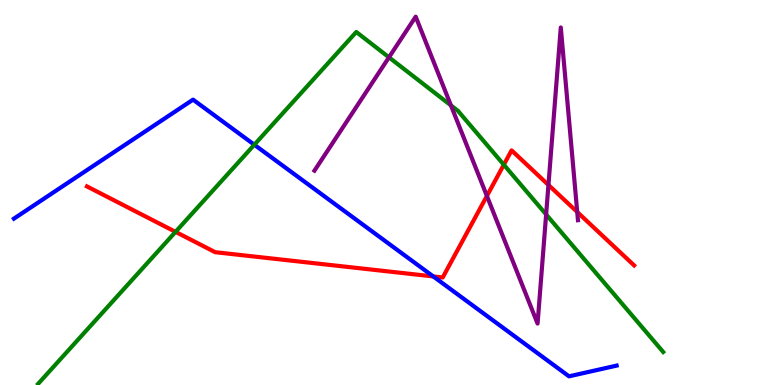[{'lines': ['blue', 'red'], 'intersections': [{'x': 5.59, 'y': 2.82}]}, {'lines': ['green', 'red'], 'intersections': [{'x': 2.26, 'y': 3.98}, {'x': 6.5, 'y': 5.72}]}, {'lines': ['purple', 'red'], 'intersections': [{'x': 6.28, 'y': 4.91}, {'x': 7.08, 'y': 5.2}, {'x': 7.45, 'y': 4.49}]}, {'lines': ['blue', 'green'], 'intersections': [{'x': 3.28, 'y': 6.24}]}, {'lines': ['blue', 'purple'], 'intersections': []}, {'lines': ['green', 'purple'], 'intersections': [{'x': 5.02, 'y': 8.51}, {'x': 5.82, 'y': 7.26}, {'x': 7.05, 'y': 4.43}]}]